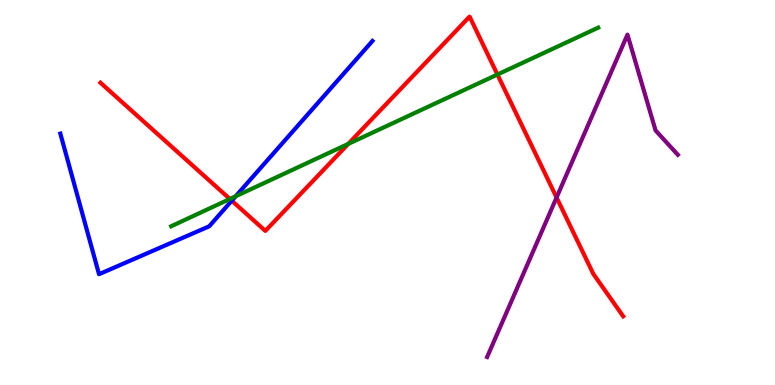[{'lines': ['blue', 'red'], 'intersections': [{'x': 2.99, 'y': 4.79}]}, {'lines': ['green', 'red'], 'intersections': [{'x': 2.97, 'y': 4.83}, {'x': 4.49, 'y': 6.26}, {'x': 6.42, 'y': 8.06}]}, {'lines': ['purple', 'red'], 'intersections': [{'x': 7.18, 'y': 4.87}]}, {'lines': ['blue', 'green'], 'intersections': [{'x': 3.04, 'y': 4.9}]}, {'lines': ['blue', 'purple'], 'intersections': []}, {'lines': ['green', 'purple'], 'intersections': []}]